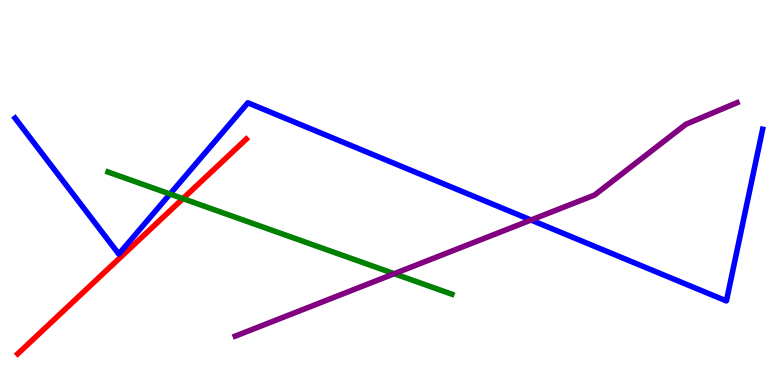[{'lines': ['blue', 'red'], 'intersections': []}, {'lines': ['green', 'red'], 'intersections': [{'x': 2.36, 'y': 4.84}]}, {'lines': ['purple', 'red'], 'intersections': []}, {'lines': ['blue', 'green'], 'intersections': [{'x': 2.19, 'y': 4.96}]}, {'lines': ['blue', 'purple'], 'intersections': [{'x': 6.85, 'y': 4.29}]}, {'lines': ['green', 'purple'], 'intersections': [{'x': 5.09, 'y': 2.89}]}]